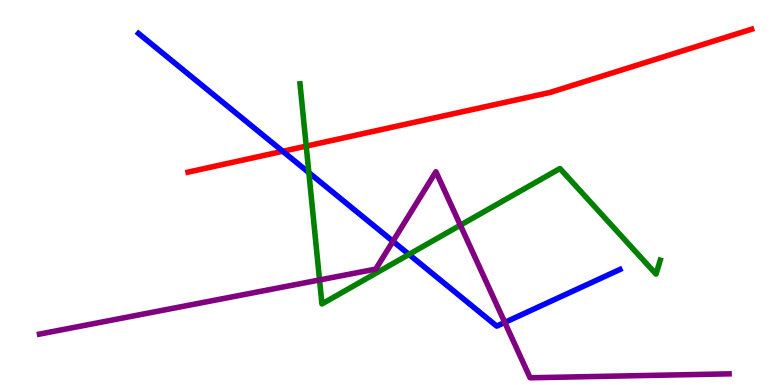[{'lines': ['blue', 'red'], 'intersections': [{'x': 3.65, 'y': 6.07}]}, {'lines': ['green', 'red'], 'intersections': [{'x': 3.95, 'y': 6.2}]}, {'lines': ['purple', 'red'], 'intersections': []}, {'lines': ['blue', 'green'], 'intersections': [{'x': 3.99, 'y': 5.52}, {'x': 5.28, 'y': 3.39}]}, {'lines': ['blue', 'purple'], 'intersections': [{'x': 5.07, 'y': 3.73}, {'x': 6.51, 'y': 1.63}]}, {'lines': ['green', 'purple'], 'intersections': [{'x': 4.12, 'y': 2.73}, {'x': 5.94, 'y': 4.15}]}]